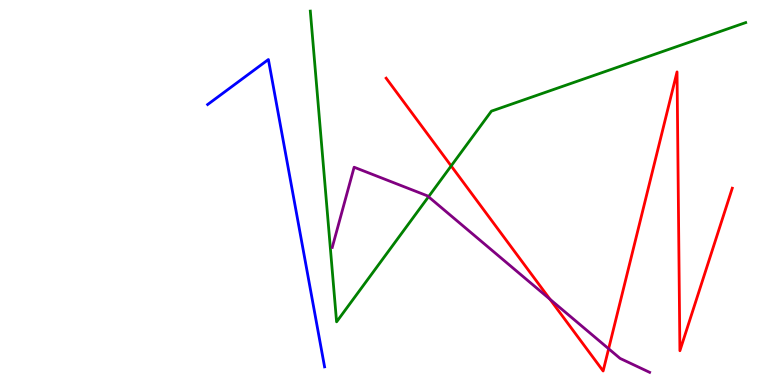[{'lines': ['blue', 'red'], 'intersections': []}, {'lines': ['green', 'red'], 'intersections': [{'x': 5.82, 'y': 5.69}]}, {'lines': ['purple', 'red'], 'intersections': [{'x': 7.1, 'y': 2.23}, {'x': 7.85, 'y': 0.941}]}, {'lines': ['blue', 'green'], 'intersections': []}, {'lines': ['blue', 'purple'], 'intersections': []}, {'lines': ['green', 'purple'], 'intersections': [{'x': 5.53, 'y': 4.89}]}]